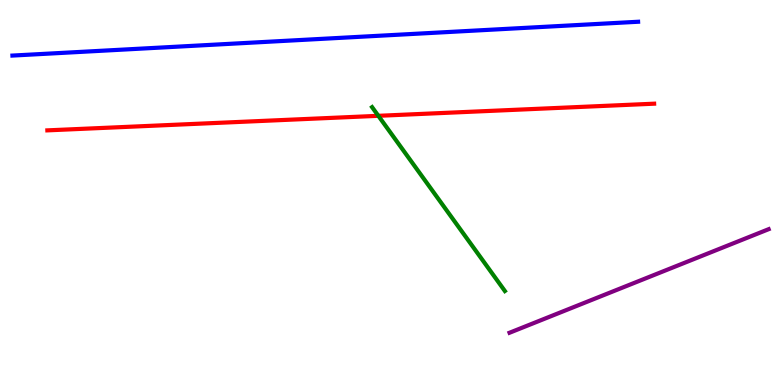[{'lines': ['blue', 'red'], 'intersections': []}, {'lines': ['green', 'red'], 'intersections': [{'x': 4.88, 'y': 6.99}]}, {'lines': ['purple', 'red'], 'intersections': []}, {'lines': ['blue', 'green'], 'intersections': []}, {'lines': ['blue', 'purple'], 'intersections': []}, {'lines': ['green', 'purple'], 'intersections': []}]